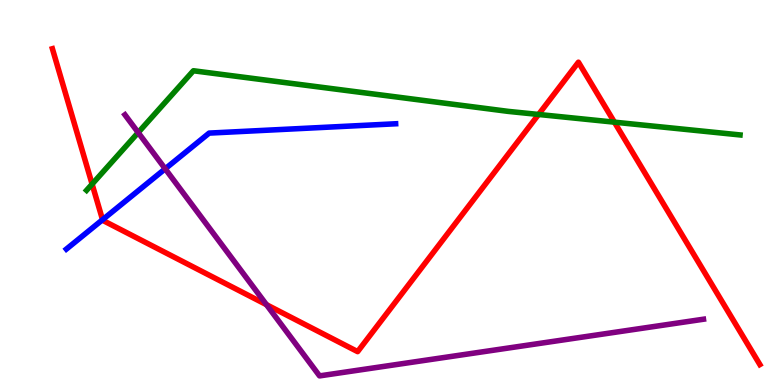[{'lines': ['blue', 'red'], 'intersections': [{'x': 1.32, 'y': 4.29}]}, {'lines': ['green', 'red'], 'intersections': [{'x': 1.19, 'y': 5.22}, {'x': 6.95, 'y': 7.03}, {'x': 7.93, 'y': 6.83}]}, {'lines': ['purple', 'red'], 'intersections': [{'x': 3.44, 'y': 2.09}]}, {'lines': ['blue', 'green'], 'intersections': []}, {'lines': ['blue', 'purple'], 'intersections': [{'x': 2.13, 'y': 5.62}]}, {'lines': ['green', 'purple'], 'intersections': [{'x': 1.78, 'y': 6.56}]}]